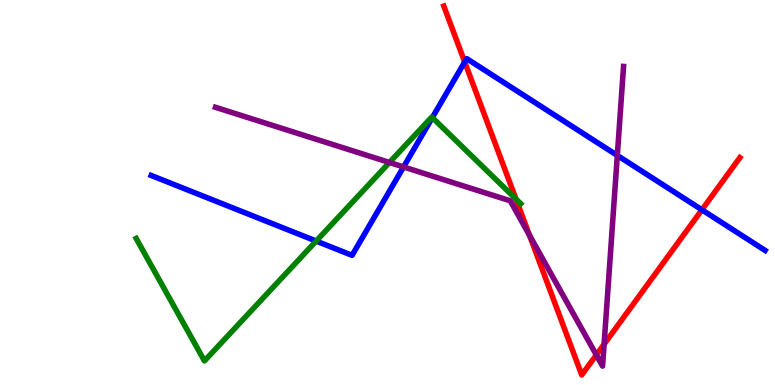[{'lines': ['blue', 'red'], 'intersections': [{'x': 6.0, 'y': 8.39}, {'x': 9.06, 'y': 4.55}]}, {'lines': ['green', 'red'], 'intersections': [{'x': 6.66, 'y': 4.83}]}, {'lines': ['purple', 'red'], 'intersections': [{'x': 6.83, 'y': 3.89}, {'x': 7.69, 'y': 0.781}, {'x': 7.79, 'y': 1.06}]}, {'lines': ['blue', 'green'], 'intersections': [{'x': 4.08, 'y': 3.74}, {'x': 5.58, 'y': 6.95}]}, {'lines': ['blue', 'purple'], 'intersections': [{'x': 5.21, 'y': 5.66}, {'x': 7.97, 'y': 5.96}]}, {'lines': ['green', 'purple'], 'intersections': [{'x': 5.03, 'y': 5.78}]}]